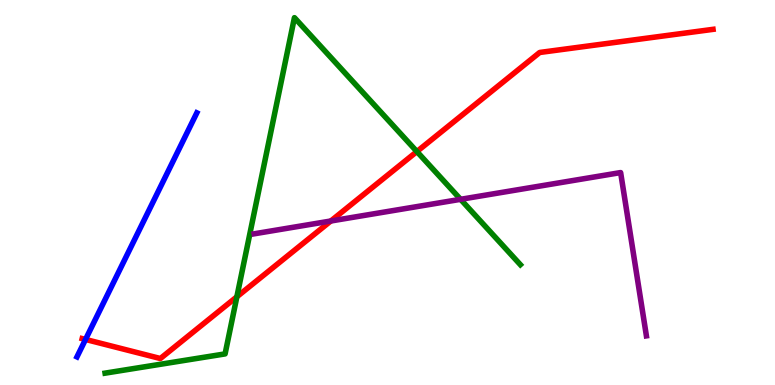[{'lines': ['blue', 'red'], 'intersections': [{'x': 1.1, 'y': 1.18}]}, {'lines': ['green', 'red'], 'intersections': [{'x': 3.06, 'y': 2.29}, {'x': 5.38, 'y': 6.06}]}, {'lines': ['purple', 'red'], 'intersections': [{'x': 4.27, 'y': 4.26}]}, {'lines': ['blue', 'green'], 'intersections': []}, {'lines': ['blue', 'purple'], 'intersections': []}, {'lines': ['green', 'purple'], 'intersections': [{'x': 5.94, 'y': 4.82}]}]